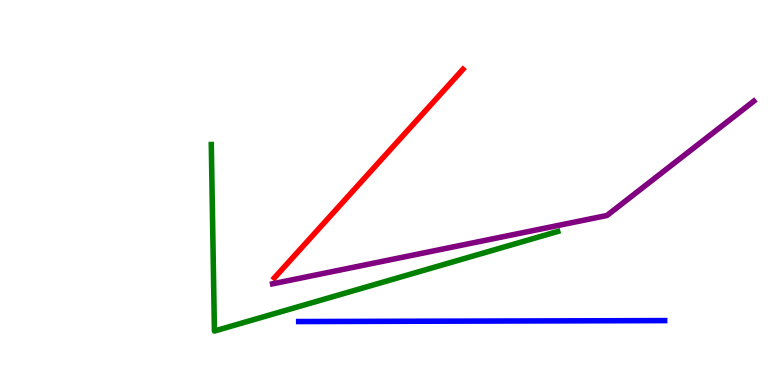[{'lines': ['blue', 'red'], 'intersections': []}, {'lines': ['green', 'red'], 'intersections': []}, {'lines': ['purple', 'red'], 'intersections': []}, {'lines': ['blue', 'green'], 'intersections': []}, {'lines': ['blue', 'purple'], 'intersections': []}, {'lines': ['green', 'purple'], 'intersections': []}]